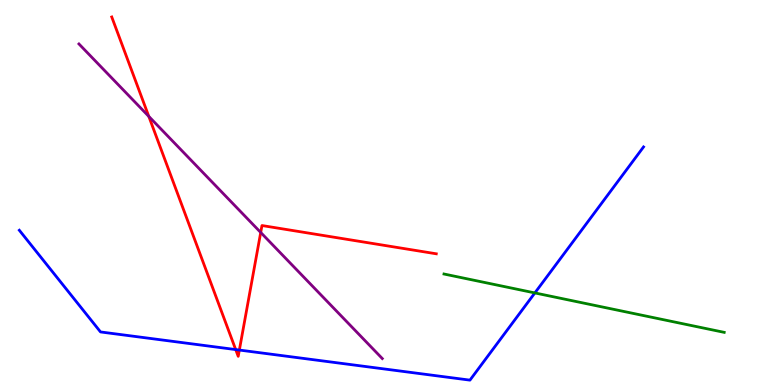[{'lines': ['blue', 'red'], 'intersections': [{'x': 3.04, 'y': 0.92}, {'x': 3.09, 'y': 0.908}]}, {'lines': ['green', 'red'], 'intersections': []}, {'lines': ['purple', 'red'], 'intersections': [{'x': 1.92, 'y': 6.98}, {'x': 3.36, 'y': 3.96}]}, {'lines': ['blue', 'green'], 'intersections': [{'x': 6.9, 'y': 2.39}]}, {'lines': ['blue', 'purple'], 'intersections': []}, {'lines': ['green', 'purple'], 'intersections': []}]